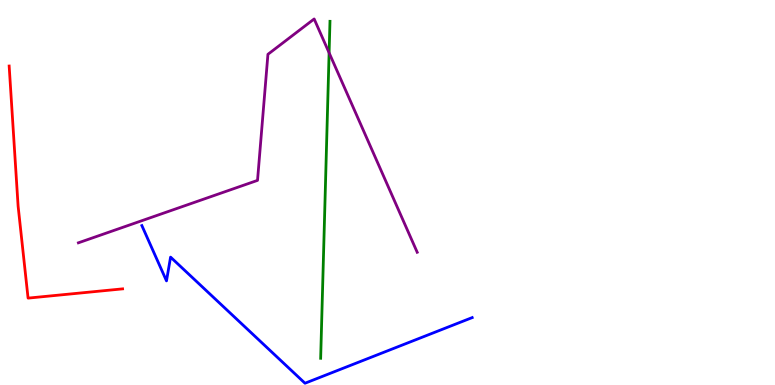[{'lines': ['blue', 'red'], 'intersections': []}, {'lines': ['green', 'red'], 'intersections': []}, {'lines': ['purple', 'red'], 'intersections': []}, {'lines': ['blue', 'green'], 'intersections': []}, {'lines': ['blue', 'purple'], 'intersections': []}, {'lines': ['green', 'purple'], 'intersections': [{'x': 4.25, 'y': 8.63}]}]